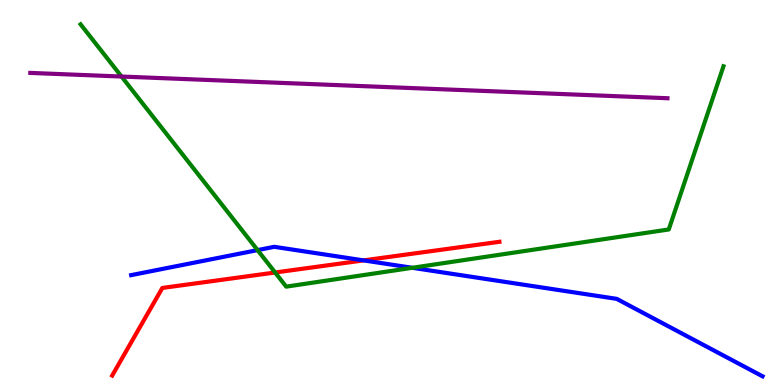[{'lines': ['blue', 'red'], 'intersections': [{'x': 4.69, 'y': 3.24}]}, {'lines': ['green', 'red'], 'intersections': [{'x': 3.55, 'y': 2.92}]}, {'lines': ['purple', 'red'], 'intersections': []}, {'lines': ['blue', 'green'], 'intersections': [{'x': 3.32, 'y': 3.5}, {'x': 5.32, 'y': 3.04}]}, {'lines': ['blue', 'purple'], 'intersections': []}, {'lines': ['green', 'purple'], 'intersections': [{'x': 1.57, 'y': 8.01}]}]